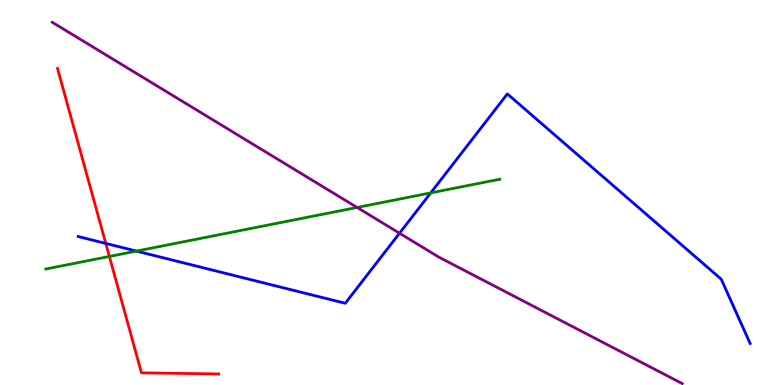[{'lines': ['blue', 'red'], 'intersections': [{'x': 1.36, 'y': 3.68}]}, {'lines': ['green', 'red'], 'intersections': [{'x': 1.41, 'y': 3.34}]}, {'lines': ['purple', 'red'], 'intersections': []}, {'lines': ['blue', 'green'], 'intersections': [{'x': 1.76, 'y': 3.48}, {'x': 5.56, 'y': 4.99}]}, {'lines': ['blue', 'purple'], 'intersections': [{'x': 5.15, 'y': 3.94}]}, {'lines': ['green', 'purple'], 'intersections': [{'x': 4.61, 'y': 4.61}]}]